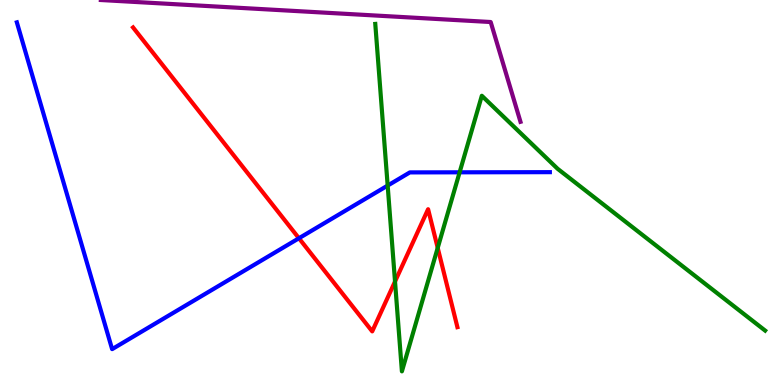[{'lines': ['blue', 'red'], 'intersections': [{'x': 3.86, 'y': 3.81}]}, {'lines': ['green', 'red'], 'intersections': [{'x': 5.1, 'y': 2.69}, {'x': 5.65, 'y': 3.56}]}, {'lines': ['purple', 'red'], 'intersections': []}, {'lines': ['blue', 'green'], 'intersections': [{'x': 5.0, 'y': 5.18}, {'x': 5.93, 'y': 5.52}]}, {'lines': ['blue', 'purple'], 'intersections': []}, {'lines': ['green', 'purple'], 'intersections': []}]